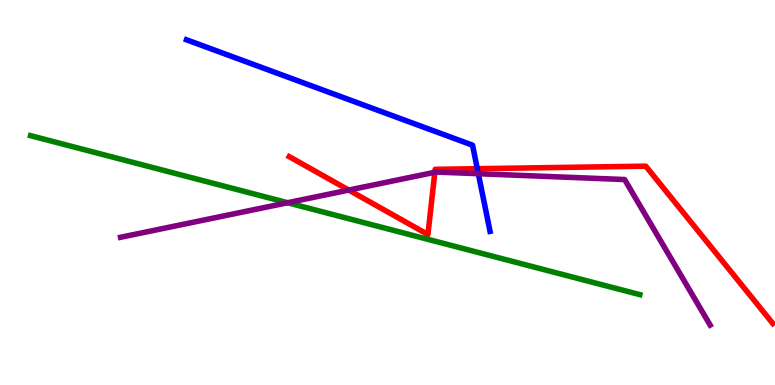[{'lines': ['blue', 'red'], 'intersections': [{'x': 6.16, 'y': 5.62}]}, {'lines': ['green', 'red'], 'intersections': []}, {'lines': ['purple', 'red'], 'intersections': [{'x': 4.5, 'y': 5.06}, {'x': 5.61, 'y': 5.53}]}, {'lines': ['blue', 'green'], 'intersections': []}, {'lines': ['blue', 'purple'], 'intersections': [{'x': 6.17, 'y': 5.49}]}, {'lines': ['green', 'purple'], 'intersections': [{'x': 3.71, 'y': 4.73}]}]